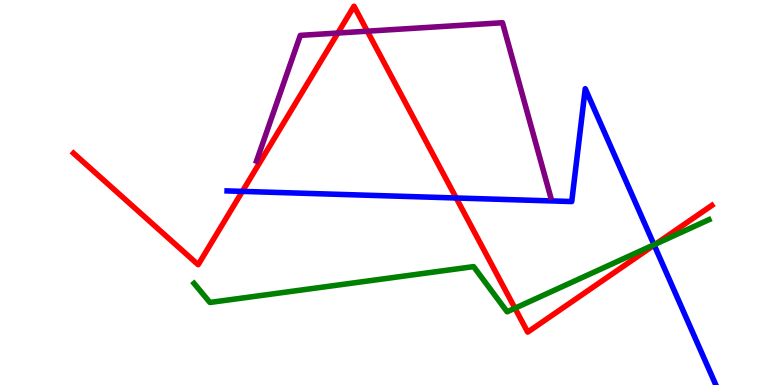[{'lines': ['blue', 'red'], 'intersections': [{'x': 3.13, 'y': 5.03}, {'x': 5.89, 'y': 4.86}, {'x': 8.44, 'y': 3.63}]}, {'lines': ['green', 'red'], 'intersections': [{'x': 6.64, 'y': 1.99}, {'x': 8.46, 'y': 3.66}]}, {'lines': ['purple', 'red'], 'intersections': [{'x': 4.36, 'y': 9.14}, {'x': 4.74, 'y': 9.19}]}, {'lines': ['blue', 'green'], 'intersections': [{'x': 8.44, 'y': 3.64}]}, {'lines': ['blue', 'purple'], 'intersections': []}, {'lines': ['green', 'purple'], 'intersections': []}]